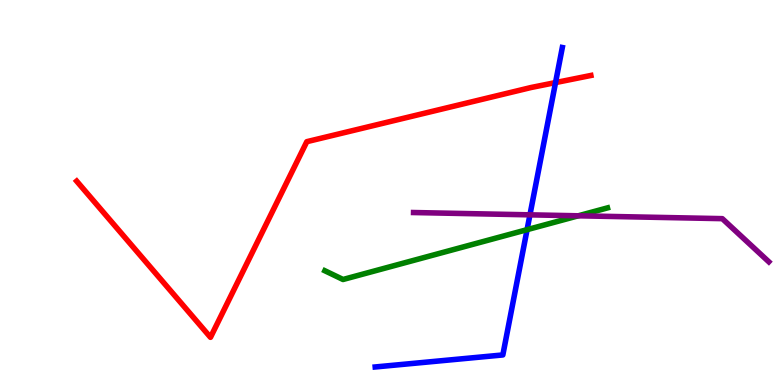[{'lines': ['blue', 'red'], 'intersections': [{'x': 7.17, 'y': 7.85}]}, {'lines': ['green', 'red'], 'intersections': []}, {'lines': ['purple', 'red'], 'intersections': []}, {'lines': ['blue', 'green'], 'intersections': [{'x': 6.8, 'y': 4.03}]}, {'lines': ['blue', 'purple'], 'intersections': [{'x': 6.84, 'y': 4.42}]}, {'lines': ['green', 'purple'], 'intersections': [{'x': 7.46, 'y': 4.39}]}]